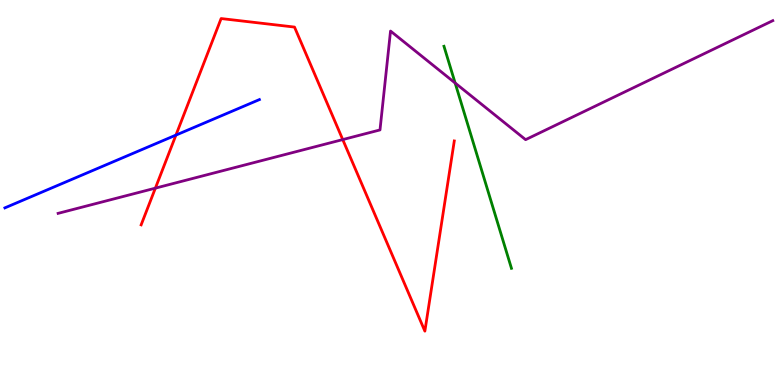[{'lines': ['blue', 'red'], 'intersections': [{'x': 2.27, 'y': 6.49}]}, {'lines': ['green', 'red'], 'intersections': []}, {'lines': ['purple', 'red'], 'intersections': [{'x': 2.0, 'y': 5.11}, {'x': 4.42, 'y': 6.37}]}, {'lines': ['blue', 'green'], 'intersections': []}, {'lines': ['blue', 'purple'], 'intersections': []}, {'lines': ['green', 'purple'], 'intersections': [{'x': 5.87, 'y': 7.84}]}]